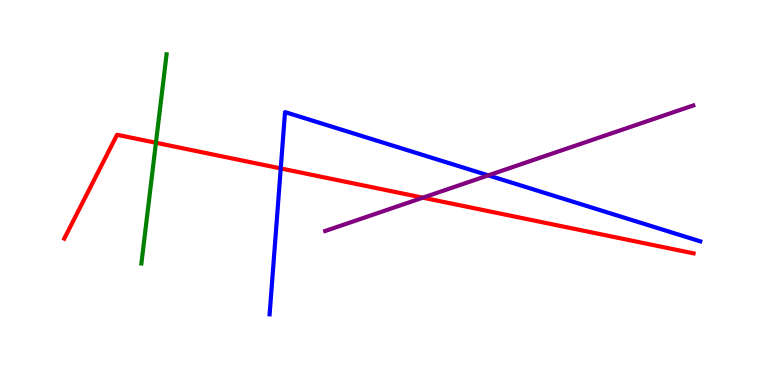[{'lines': ['blue', 'red'], 'intersections': [{'x': 3.62, 'y': 5.63}]}, {'lines': ['green', 'red'], 'intersections': [{'x': 2.01, 'y': 6.29}]}, {'lines': ['purple', 'red'], 'intersections': [{'x': 5.46, 'y': 4.87}]}, {'lines': ['blue', 'green'], 'intersections': []}, {'lines': ['blue', 'purple'], 'intersections': [{'x': 6.3, 'y': 5.45}]}, {'lines': ['green', 'purple'], 'intersections': []}]